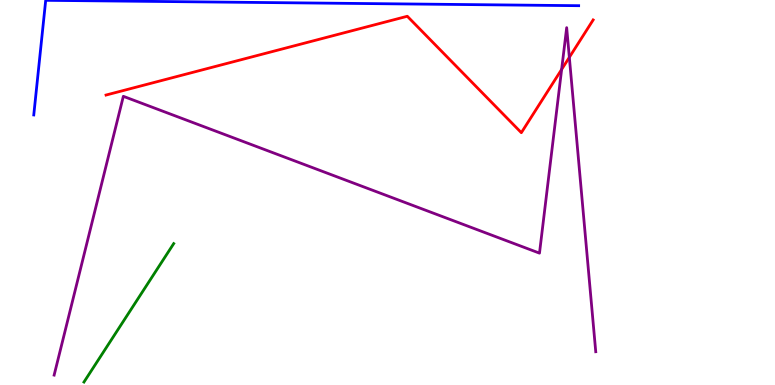[{'lines': ['blue', 'red'], 'intersections': []}, {'lines': ['green', 'red'], 'intersections': []}, {'lines': ['purple', 'red'], 'intersections': [{'x': 7.25, 'y': 8.2}, {'x': 7.35, 'y': 8.51}]}, {'lines': ['blue', 'green'], 'intersections': []}, {'lines': ['blue', 'purple'], 'intersections': []}, {'lines': ['green', 'purple'], 'intersections': []}]